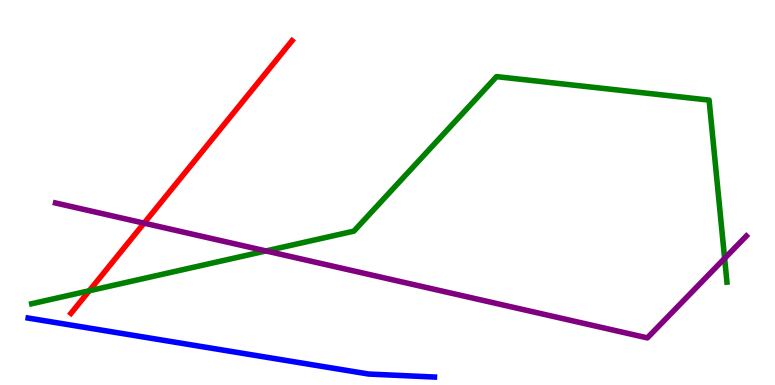[{'lines': ['blue', 'red'], 'intersections': []}, {'lines': ['green', 'red'], 'intersections': [{'x': 1.15, 'y': 2.45}]}, {'lines': ['purple', 'red'], 'intersections': [{'x': 1.86, 'y': 4.2}]}, {'lines': ['blue', 'green'], 'intersections': []}, {'lines': ['blue', 'purple'], 'intersections': []}, {'lines': ['green', 'purple'], 'intersections': [{'x': 3.43, 'y': 3.48}, {'x': 9.35, 'y': 3.29}]}]